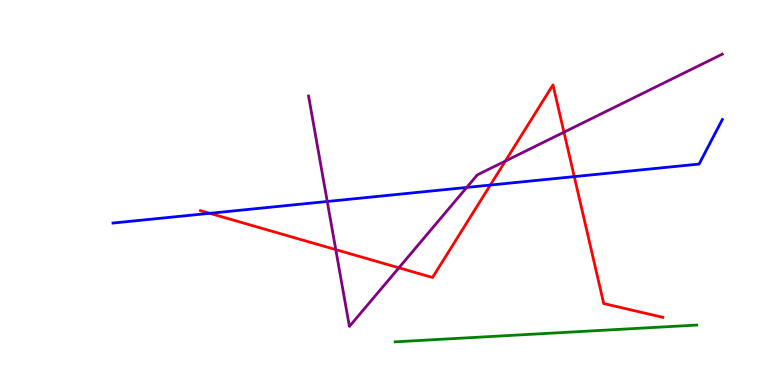[{'lines': ['blue', 'red'], 'intersections': [{'x': 2.71, 'y': 4.46}, {'x': 6.33, 'y': 5.19}, {'x': 7.41, 'y': 5.41}]}, {'lines': ['green', 'red'], 'intersections': []}, {'lines': ['purple', 'red'], 'intersections': [{'x': 4.33, 'y': 3.52}, {'x': 5.15, 'y': 3.04}, {'x': 6.52, 'y': 5.82}, {'x': 7.28, 'y': 6.57}]}, {'lines': ['blue', 'green'], 'intersections': []}, {'lines': ['blue', 'purple'], 'intersections': [{'x': 4.22, 'y': 4.77}, {'x': 6.02, 'y': 5.13}]}, {'lines': ['green', 'purple'], 'intersections': []}]